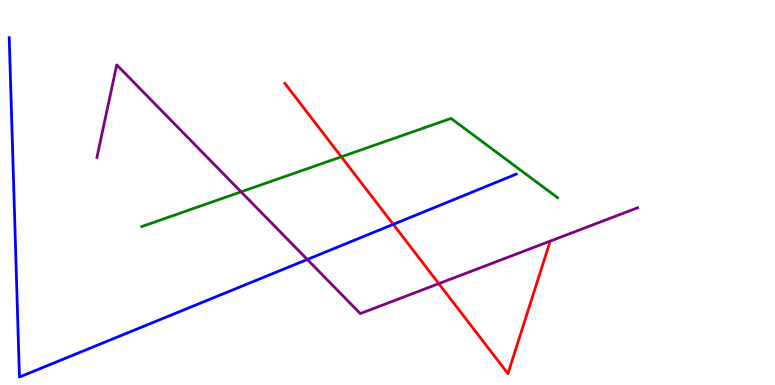[{'lines': ['blue', 'red'], 'intersections': [{'x': 5.07, 'y': 4.17}]}, {'lines': ['green', 'red'], 'intersections': [{'x': 4.4, 'y': 5.93}]}, {'lines': ['purple', 'red'], 'intersections': [{'x': 5.66, 'y': 2.63}]}, {'lines': ['blue', 'green'], 'intersections': []}, {'lines': ['blue', 'purple'], 'intersections': [{'x': 3.97, 'y': 3.26}]}, {'lines': ['green', 'purple'], 'intersections': [{'x': 3.11, 'y': 5.02}]}]